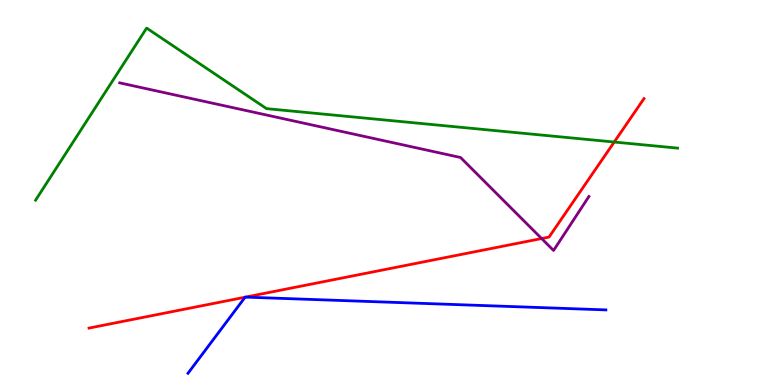[{'lines': ['blue', 'red'], 'intersections': [{'x': 3.16, 'y': 2.28}, {'x': 3.17, 'y': 2.28}]}, {'lines': ['green', 'red'], 'intersections': [{'x': 7.93, 'y': 6.31}]}, {'lines': ['purple', 'red'], 'intersections': [{'x': 6.99, 'y': 3.8}]}, {'lines': ['blue', 'green'], 'intersections': []}, {'lines': ['blue', 'purple'], 'intersections': []}, {'lines': ['green', 'purple'], 'intersections': []}]